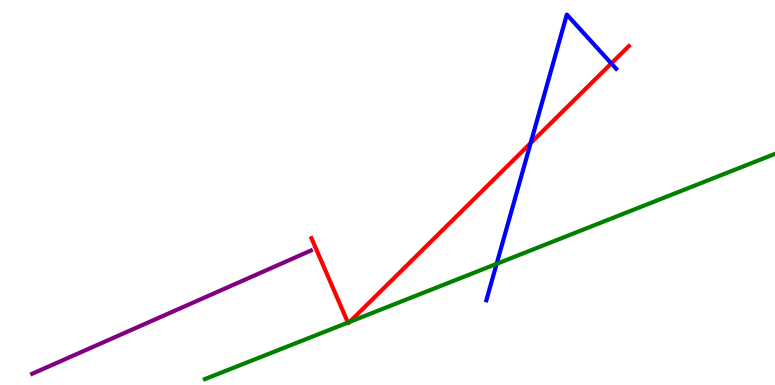[{'lines': ['blue', 'red'], 'intersections': [{'x': 6.85, 'y': 6.28}, {'x': 7.89, 'y': 8.35}]}, {'lines': ['green', 'red'], 'intersections': [{'x': 4.49, 'y': 1.62}, {'x': 4.51, 'y': 1.64}]}, {'lines': ['purple', 'red'], 'intersections': []}, {'lines': ['blue', 'green'], 'intersections': [{'x': 6.41, 'y': 3.15}]}, {'lines': ['blue', 'purple'], 'intersections': []}, {'lines': ['green', 'purple'], 'intersections': []}]